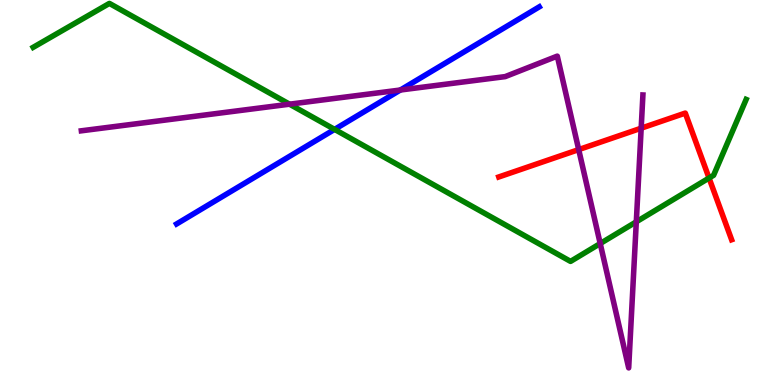[{'lines': ['blue', 'red'], 'intersections': []}, {'lines': ['green', 'red'], 'intersections': [{'x': 9.15, 'y': 5.38}]}, {'lines': ['purple', 'red'], 'intersections': [{'x': 7.47, 'y': 6.11}, {'x': 8.27, 'y': 6.67}]}, {'lines': ['blue', 'green'], 'intersections': [{'x': 4.32, 'y': 6.64}]}, {'lines': ['blue', 'purple'], 'intersections': [{'x': 5.17, 'y': 7.66}]}, {'lines': ['green', 'purple'], 'intersections': [{'x': 3.74, 'y': 7.29}, {'x': 7.74, 'y': 3.67}, {'x': 8.21, 'y': 4.24}]}]